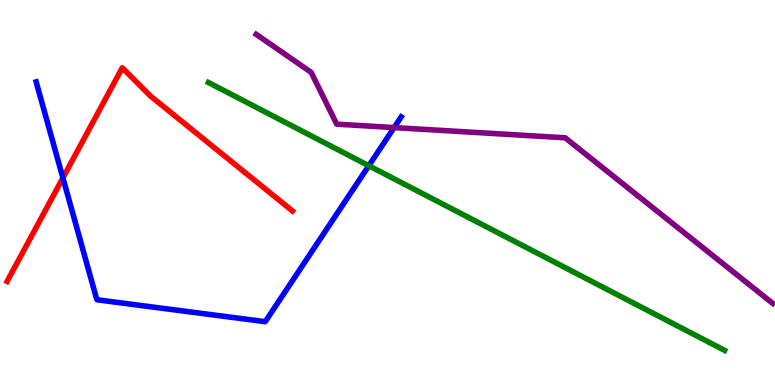[{'lines': ['blue', 'red'], 'intersections': [{'x': 0.812, 'y': 5.38}]}, {'lines': ['green', 'red'], 'intersections': []}, {'lines': ['purple', 'red'], 'intersections': []}, {'lines': ['blue', 'green'], 'intersections': [{'x': 4.76, 'y': 5.7}]}, {'lines': ['blue', 'purple'], 'intersections': [{'x': 5.09, 'y': 6.69}]}, {'lines': ['green', 'purple'], 'intersections': []}]